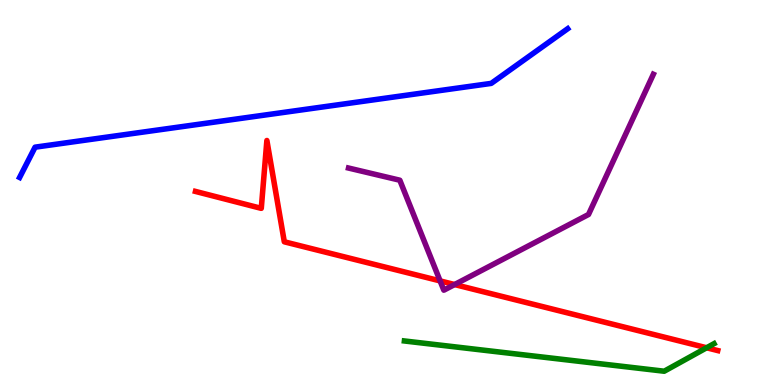[{'lines': ['blue', 'red'], 'intersections': []}, {'lines': ['green', 'red'], 'intersections': [{'x': 9.12, 'y': 0.967}]}, {'lines': ['purple', 'red'], 'intersections': [{'x': 5.68, 'y': 2.7}, {'x': 5.87, 'y': 2.61}]}, {'lines': ['blue', 'green'], 'intersections': []}, {'lines': ['blue', 'purple'], 'intersections': []}, {'lines': ['green', 'purple'], 'intersections': []}]